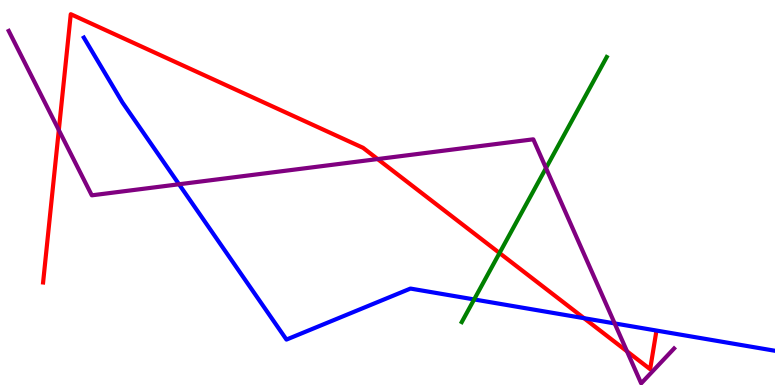[{'lines': ['blue', 'red'], 'intersections': [{'x': 7.54, 'y': 1.74}]}, {'lines': ['green', 'red'], 'intersections': [{'x': 6.45, 'y': 3.43}]}, {'lines': ['purple', 'red'], 'intersections': [{'x': 0.759, 'y': 6.62}, {'x': 4.87, 'y': 5.87}, {'x': 8.09, 'y': 0.874}]}, {'lines': ['blue', 'green'], 'intersections': [{'x': 6.12, 'y': 2.22}]}, {'lines': ['blue', 'purple'], 'intersections': [{'x': 2.31, 'y': 5.21}, {'x': 7.93, 'y': 1.6}]}, {'lines': ['green', 'purple'], 'intersections': [{'x': 7.05, 'y': 5.63}]}]